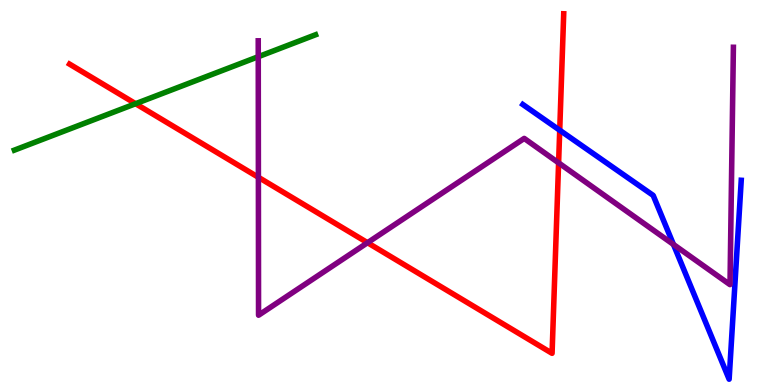[{'lines': ['blue', 'red'], 'intersections': [{'x': 7.22, 'y': 6.62}]}, {'lines': ['green', 'red'], 'intersections': [{'x': 1.75, 'y': 7.31}]}, {'lines': ['purple', 'red'], 'intersections': [{'x': 3.33, 'y': 5.39}, {'x': 4.74, 'y': 3.7}, {'x': 7.21, 'y': 5.77}]}, {'lines': ['blue', 'green'], 'intersections': []}, {'lines': ['blue', 'purple'], 'intersections': [{'x': 8.69, 'y': 3.65}]}, {'lines': ['green', 'purple'], 'intersections': [{'x': 3.33, 'y': 8.53}]}]